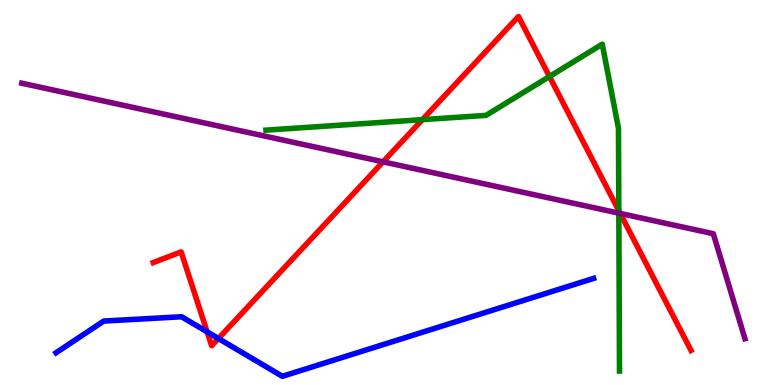[{'lines': ['blue', 'red'], 'intersections': [{'x': 2.67, 'y': 1.38}, {'x': 2.82, 'y': 1.21}]}, {'lines': ['green', 'red'], 'intersections': [{'x': 5.45, 'y': 6.89}, {'x': 7.09, 'y': 8.01}, {'x': 7.98, 'y': 4.53}]}, {'lines': ['purple', 'red'], 'intersections': [{'x': 4.94, 'y': 5.8}, {'x': 8.0, 'y': 4.46}]}, {'lines': ['blue', 'green'], 'intersections': []}, {'lines': ['blue', 'purple'], 'intersections': []}, {'lines': ['green', 'purple'], 'intersections': [{'x': 7.98, 'y': 4.46}]}]